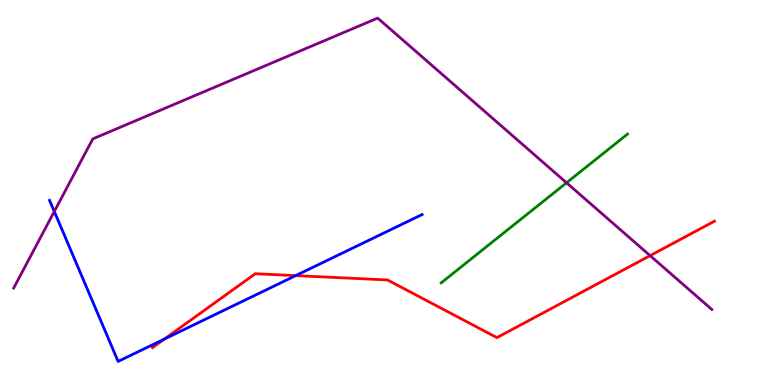[{'lines': ['blue', 'red'], 'intersections': [{'x': 2.12, 'y': 1.19}, {'x': 3.82, 'y': 2.84}]}, {'lines': ['green', 'red'], 'intersections': []}, {'lines': ['purple', 'red'], 'intersections': [{'x': 8.39, 'y': 3.36}]}, {'lines': ['blue', 'green'], 'intersections': []}, {'lines': ['blue', 'purple'], 'intersections': [{'x': 0.701, 'y': 4.51}]}, {'lines': ['green', 'purple'], 'intersections': [{'x': 7.31, 'y': 5.25}]}]